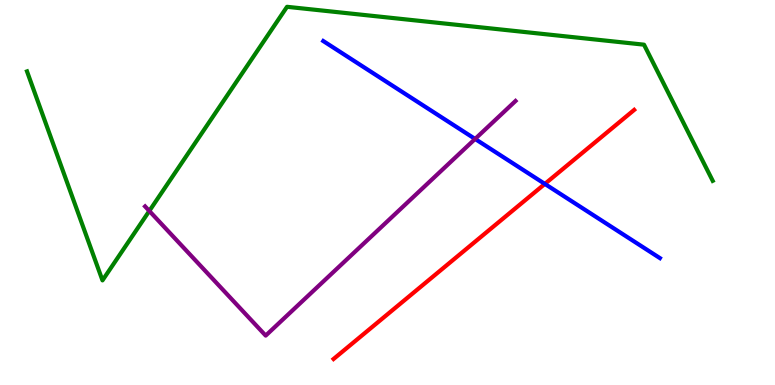[{'lines': ['blue', 'red'], 'intersections': [{'x': 7.03, 'y': 5.22}]}, {'lines': ['green', 'red'], 'intersections': []}, {'lines': ['purple', 'red'], 'intersections': []}, {'lines': ['blue', 'green'], 'intersections': []}, {'lines': ['blue', 'purple'], 'intersections': [{'x': 6.13, 'y': 6.39}]}, {'lines': ['green', 'purple'], 'intersections': [{'x': 1.93, 'y': 4.52}]}]